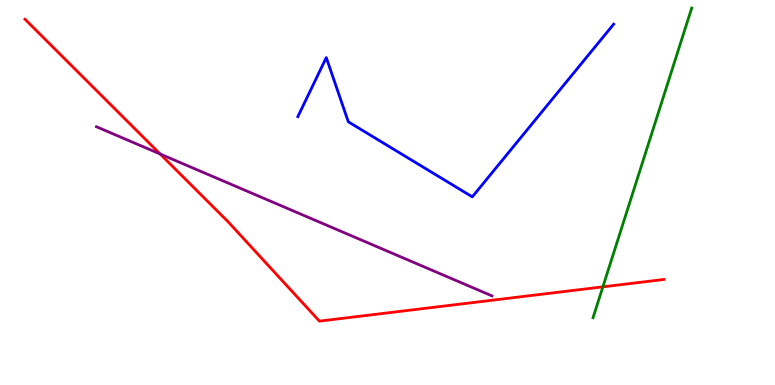[{'lines': ['blue', 'red'], 'intersections': []}, {'lines': ['green', 'red'], 'intersections': [{'x': 7.78, 'y': 2.55}]}, {'lines': ['purple', 'red'], 'intersections': [{'x': 2.07, 'y': 6.0}]}, {'lines': ['blue', 'green'], 'intersections': []}, {'lines': ['blue', 'purple'], 'intersections': []}, {'lines': ['green', 'purple'], 'intersections': []}]